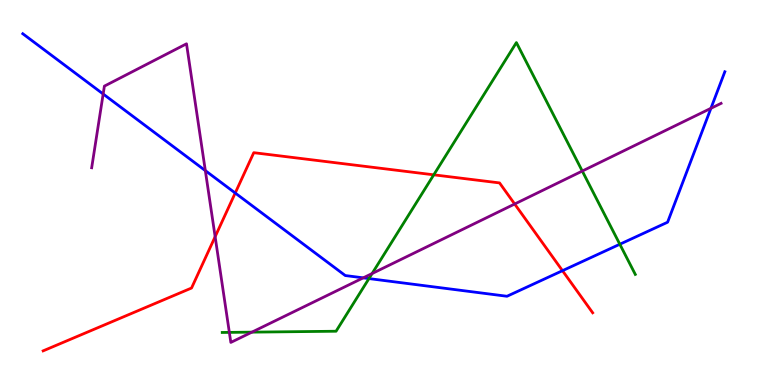[{'lines': ['blue', 'red'], 'intersections': [{'x': 3.04, 'y': 4.99}, {'x': 7.26, 'y': 2.97}]}, {'lines': ['green', 'red'], 'intersections': [{'x': 5.6, 'y': 5.46}]}, {'lines': ['purple', 'red'], 'intersections': [{'x': 2.78, 'y': 3.85}, {'x': 6.64, 'y': 4.7}]}, {'lines': ['blue', 'green'], 'intersections': [{'x': 4.76, 'y': 2.76}, {'x': 8.0, 'y': 3.66}]}, {'lines': ['blue', 'purple'], 'intersections': [{'x': 1.33, 'y': 7.56}, {'x': 2.65, 'y': 5.57}, {'x': 4.69, 'y': 2.78}, {'x': 9.17, 'y': 7.19}]}, {'lines': ['green', 'purple'], 'intersections': [{'x': 2.96, 'y': 1.37}, {'x': 3.25, 'y': 1.37}, {'x': 4.8, 'y': 2.9}, {'x': 7.51, 'y': 5.56}]}]